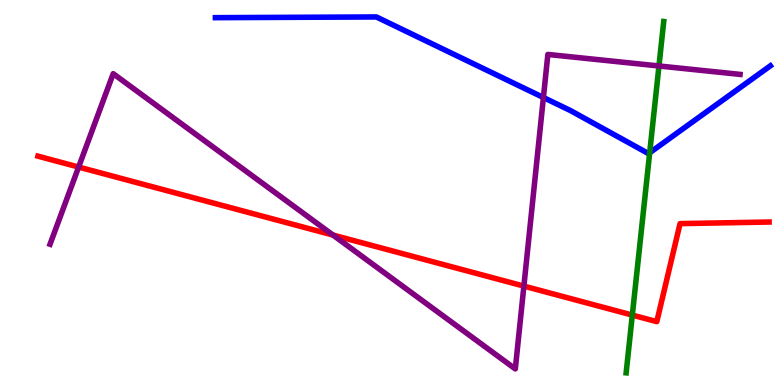[{'lines': ['blue', 'red'], 'intersections': []}, {'lines': ['green', 'red'], 'intersections': [{'x': 8.16, 'y': 1.82}]}, {'lines': ['purple', 'red'], 'intersections': [{'x': 1.01, 'y': 5.66}, {'x': 4.3, 'y': 3.89}, {'x': 6.76, 'y': 2.57}]}, {'lines': ['blue', 'green'], 'intersections': [{'x': 8.38, 'y': 6.03}]}, {'lines': ['blue', 'purple'], 'intersections': [{'x': 7.01, 'y': 7.47}]}, {'lines': ['green', 'purple'], 'intersections': [{'x': 8.5, 'y': 8.29}]}]